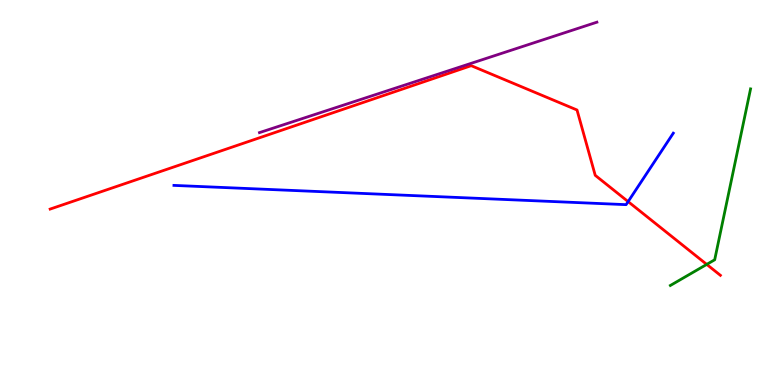[{'lines': ['blue', 'red'], 'intersections': [{'x': 8.1, 'y': 4.76}]}, {'lines': ['green', 'red'], 'intersections': [{'x': 9.12, 'y': 3.13}]}, {'lines': ['purple', 'red'], 'intersections': []}, {'lines': ['blue', 'green'], 'intersections': []}, {'lines': ['blue', 'purple'], 'intersections': []}, {'lines': ['green', 'purple'], 'intersections': []}]